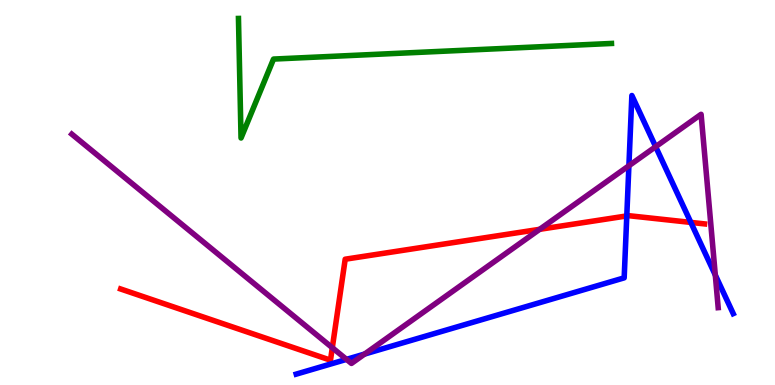[{'lines': ['blue', 'red'], 'intersections': [{'x': 8.09, 'y': 4.39}, {'x': 8.91, 'y': 4.22}]}, {'lines': ['green', 'red'], 'intersections': []}, {'lines': ['purple', 'red'], 'intersections': [{'x': 4.29, 'y': 0.968}, {'x': 6.96, 'y': 4.04}]}, {'lines': ['blue', 'green'], 'intersections': []}, {'lines': ['blue', 'purple'], 'intersections': [{'x': 4.47, 'y': 0.666}, {'x': 4.7, 'y': 0.804}, {'x': 8.11, 'y': 5.69}, {'x': 8.46, 'y': 6.19}, {'x': 9.23, 'y': 2.86}]}, {'lines': ['green', 'purple'], 'intersections': []}]